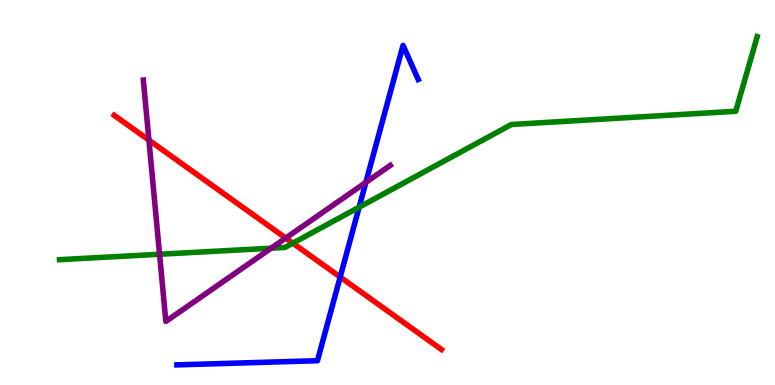[{'lines': ['blue', 'red'], 'intersections': [{'x': 4.39, 'y': 2.8}]}, {'lines': ['green', 'red'], 'intersections': [{'x': 3.78, 'y': 3.68}]}, {'lines': ['purple', 'red'], 'intersections': [{'x': 1.92, 'y': 6.36}, {'x': 3.69, 'y': 3.82}]}, {'lines': ['blue', 'green'], 'intersections': [{'x': 4.63, 'y': 4.62}]}, {'lines': ['blue', 'purple'], 'intersections': [{'x': 4.72, 'y': 5.26}]}, {'lines': ['green', 'purple'], 'intersections': [{'x': 2.06, 'y': 3.4}, {'x': 3.5, 'y': 3.55}]}]